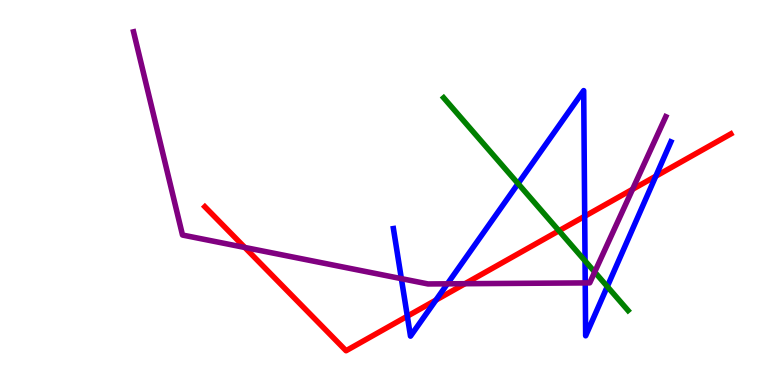[{'lines': ['blue', 'red'], 'intersections': [{'x': 5.26, 'y': 1.79}, {'x': 5.62, 'y': 2.21}, {'x': 7.54, 'y': 4.38}, {'x': 8.46, 'y': 5.42}]}, {'lines': ['green', 'red'], 'intersections': [{'x': 7.21, 'y': 4.01}]}, {'lines': ['purple', 'red'], 'intersections': [{'x': 3.16, 'y': 3.57}, {'x': 6.0, 'y': 2.63}, {'x': 8.16, 'y': 5.08}]}, {'lines': ['blue', 'green'], 'intersections': [{'x': 6.68, 'y': 5.23}, {'x': 7.55, 'y': 3.22}, {'x': 7.84, 'y': 2.56}]}, {'lines': ['blue', 'purple'], 'intersections': [{'x': 5.18, 'y': 2.76}, {'x': 5.77, 'y': 2.63}, {'x': 7.55, 'y': 2.65}]}, {'lines': ['green', 'purple'], 'intersections': [{'x': 7.67, 'y': 2.93}]}]